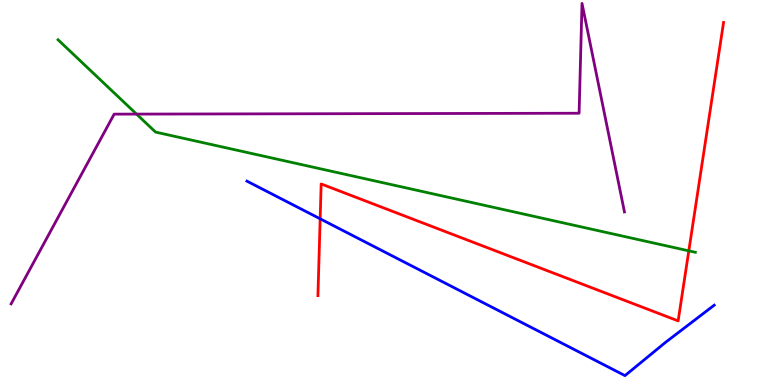[{'lines': ['blue', 'red'], 'intersections': [{'x': 4.13, 'y': 4.32}]}, {'lines': ['green', 'red'], 'intersections': [{'x': 8.89, 'y': 3.48}]}, {'lines': ['purple', 'red'], 'intersections': []}, {'lines': ['blue', 'green'], 'intersections': []}, {'lines': ['blue', 'purple'], 'intersections': []}, {'lines': ['green', 'purple'], 'intersections': [{'x': 1.76, 'y': 7.04}]}]